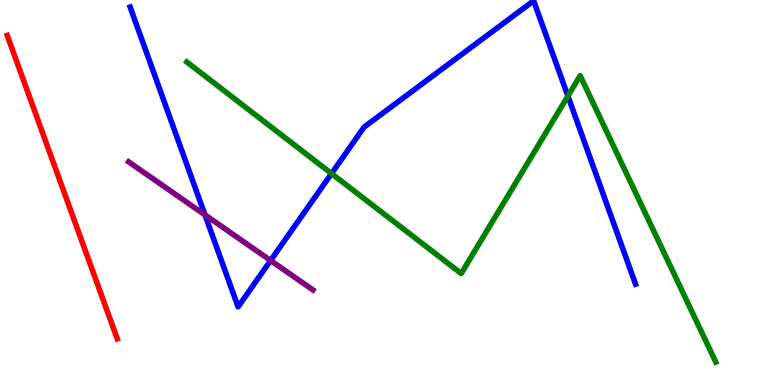[{'lines': ['blue', 'red'], 'intersections': []}, {'lines': ['green', 'red'], 'intersections': []}, {'lines': ['purple', 'red'], 'intersections': []}, {'lines': ['blue', 'green'], 'intersections': [{'x': 4.28, 'y': 5.49}, {'x': 7.33, 'y': 7.5}]}, {'lines': ['blue', 'purple'], 'intersections': [{'x': 2.64, 'y': 4.42}, {'x': 3.49, 'y': 3.23}]}, {'lines': ['green', 'purple'], 'intersections': []}]